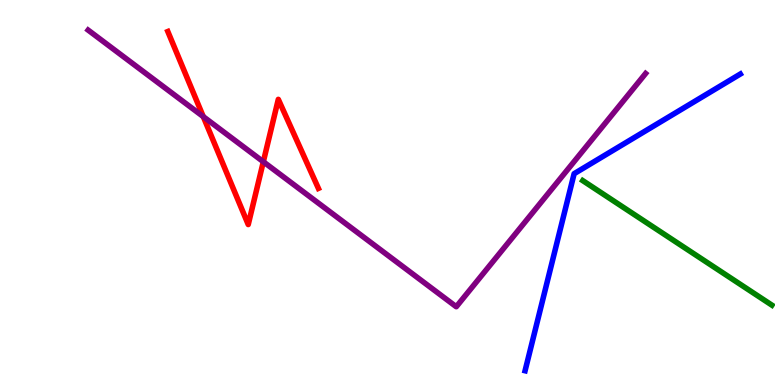[{'lines': ['blue', 'red'], 'intersections': []}, {'lines': ['green', 'red'], 'intersections': []}, {'lines': ['purple', 'red'], 'intersections': [{'x': 2.62, 'y': 6.97}, {'x': 3.4, 'y': 5.8}]}, {'lines': ['blue', 'green'], 'intersections': []}, {'lines': ['blue', 'purple'], 'intersections': []}, {'lines': ['green', 'purple'], 'intersections': []}]